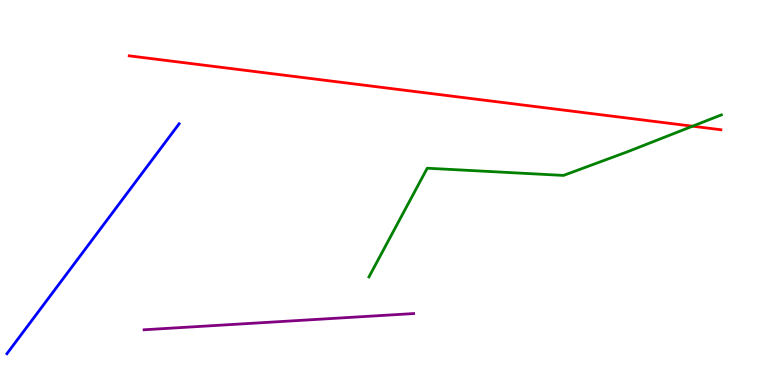[{'lines': ['blue', 'red'], 'intersections': []}, {'lines': ['green', 'red'], 'intersections': [{'x': 8.94, 'y': 6.72}]}, {'lines': ['purple', 'red'], 'intersections': []}, {'lines': ['blue', 'green'], 'intersections': []}, {'lines': ['blue', 'purple'], 'intersections': []}, {'lines': ['green', 'purple'], 'intersections': []}]